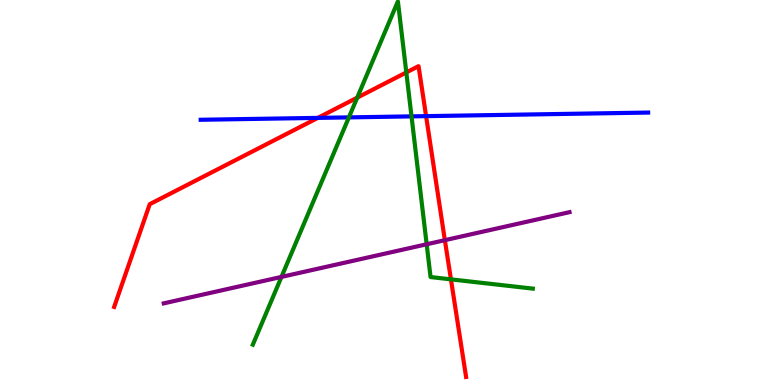[{'lines': ['blue', 'red'], 'intersections': [{'x': 4.1, 'y': 6.94}, {'x': 5.5, 'y': 6.98}]}, {'lines': ['green', 'red'], 'intersections': [{'x': 4.61, 'y': 7.46}, {'x': 5.24, 'y': 8.12}, {'x': 5.82, 'y': 2.74}]}, {'lines': ['purple', 'red'], 'intersections': [{'x': 5.74, 'y': 3.76}]}, {'lines': ['blue', 'green'], 'intersections': [{'x': 4.5, 'y': 6.95}, {'x': 5.31, 'y': 6.98}]}, {'lines': ['blue', 'purple'], 'intersections': []}, {'lines': ['green', 'purple'], 'intersections': [{'x': 3.63, 'y': 2.81}, {'x': 5.51, 'y': 3.66}]}]